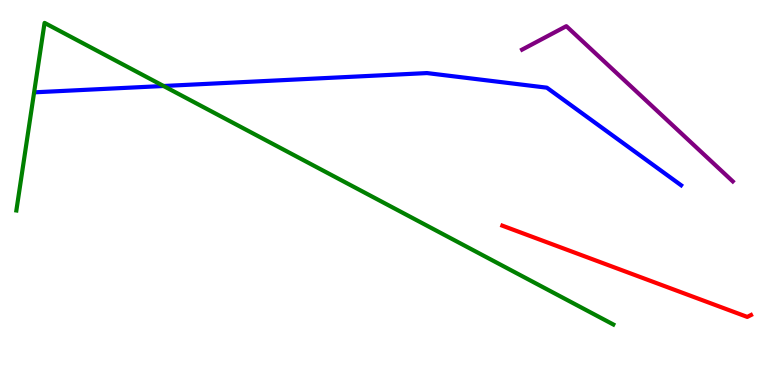[{'lines': ['blue', 'red'], 'intersections': []}, {'lines': ['green', 'red'], 'intersections': []}, {'lines': ['purple', 'red'], 'intersections': []}, {'lines': ['blue', 'green'], 'intersections': [{'x': 2.11, 'y': 7.77}]}, {'lines': ['blue', 'purple'], 'intersections': []}, {'lines': ['green', 'purple'], 'intersections': []}]